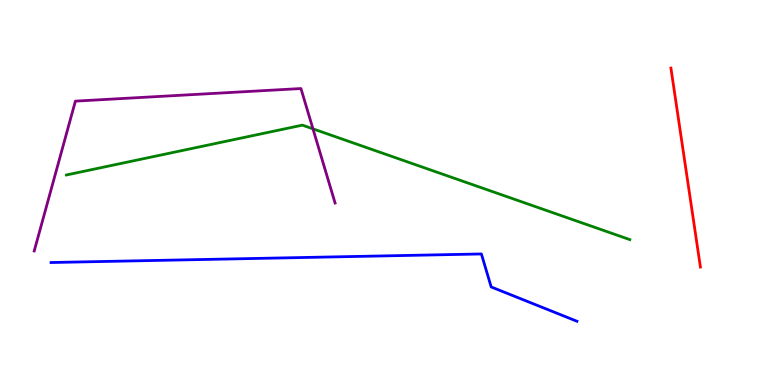[{'lines': ['blue', 'red'], 'intersections': []}, {'lines': ['green', 'red'], 'intersections': []}, {'lines': ['purple', 'red'], 'intersections': []}, {'lines': ['blue', 'green'], 'intersections': []}, {'lines': ['blue', 'purple'], 'intersections': []}, {'lines': ['green', 'purple'], 'intersections': [{'x': 4.04, 'y': 6.65}]}]